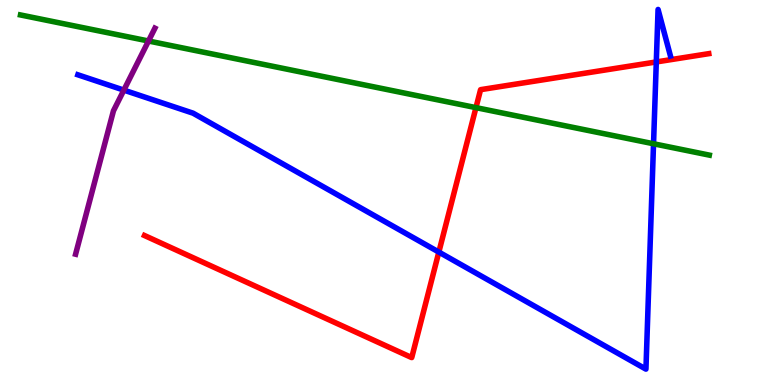[{'lines': ['blue', 'red'], 'intersections': [{'x': 5.66, 'y': 3.45}, {'x': 8.47, 'y': 8.39}]}, {'lines': ['green', 'red'], 'intersections': [{'x': 6.14, 'y': 7.2}]}, {'lines': ['purple', 'red'], 'intersections': []}, {'lines': ['blue', 'green'], 'intersections': [{'x': 8.43, 'y': 6.27}]}, {'lines': ['blue', 'purple'], 'intersections': [{'x': 1.6, 'y': 7.66}]}, {'lines': ['green', 'purple'], 'intersections': [{'x': 1.92, 'y': 8.94}]}]